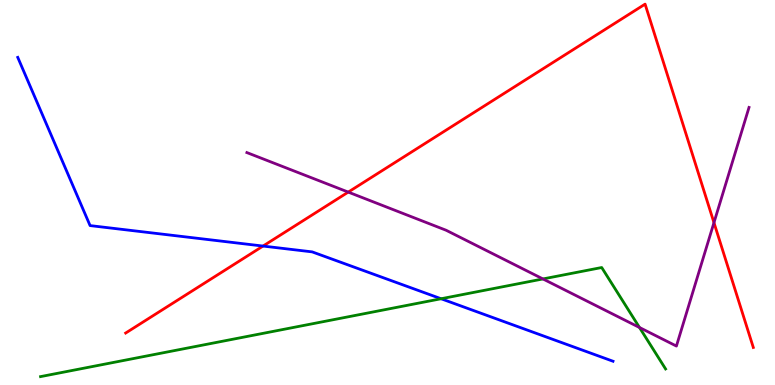[{'lines': ['blue', 'red'], 'intersections': [{'x': 3.39, 'y': 3.61}]}, {'lines': ['green', 'red'], 'intersections': []}, {'lines': ['purple', 'red'], 'intersections': [{'x': 4.49, 'y': 5.01}, {'x': 9.21, 'y': 4.22}]}, {'lines': ['blue', 'green'], 'intersections': [{'x': 5.69, 'y': 2.24}]}, {'lines': ['blue', 'purple'], 'intersections': []}, {'lines': ['green', 'purple'], 'intersections': [{'x': 7.01, 'y': 2.75}, {'x': 8.25, 'y': 1.49}]}]